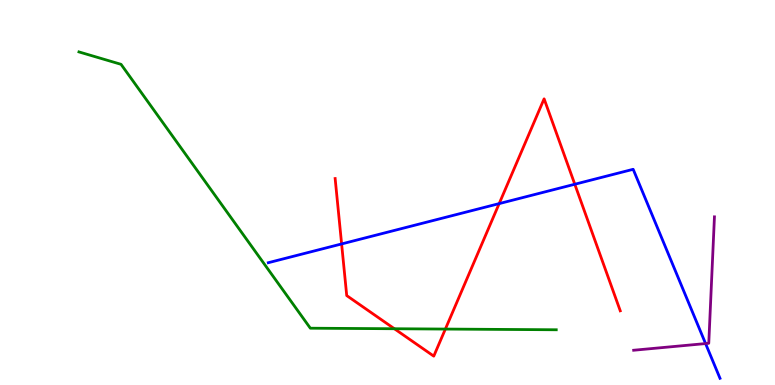[{'lines': ['blue', 'red'], 'intersections': [{'x': 4.41, 'y': 3.66}, {'x': 6.44, 'y': 4.71}, {'x': 7.42, 'y': 5.21}]}, {'lines': ['green', 'red'], 'intersections': [{'x': 5.09, 'y': 1.46}, {'x': 5.75, 'y': 1.45}]}, {'lines': ['purple', 'red'], 'intersections': []}, {'lines': ['blue', 'green'], 'intersections': []}, {'lines': ['blue', 'purple'], 'intersections': [{'x': 9.1, 'y': 1.08}]}, {'lines': ['green', 'purple'], 'intersections': []}]